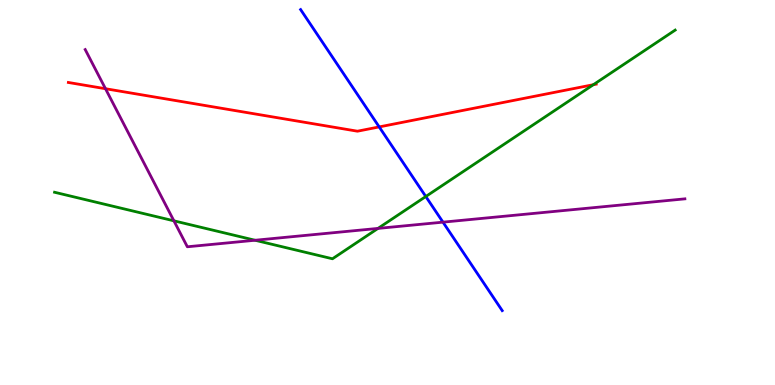[{'lines': ['blue', 'red'], 'intersections': [{'x': 4.89, 'y': 6.7}]}, {'lines': ['green', 'red'], 'intersections': [{'x': 7.66, 'y': 7.8}]}, {'lines': ['purple', 'red'], 'intersections': [{'x': 1.36, 'y': 7.7}]}, {'lines': ['blue', 'green'], 'intersections': [{'x': 5.49, 'y': 4.9}]}, {'lines': ['blue', 'purple'], 'intersections': [{'x': 5.72, 'y': 4.23}]}, {'lines': ['green', 'purple'], 'intersections': [{'x': 2.24, 'y': 4.26}, {'x': 3.29, 'y': 3.76}, {'x': 4.88, 'y': 4.07}]}]